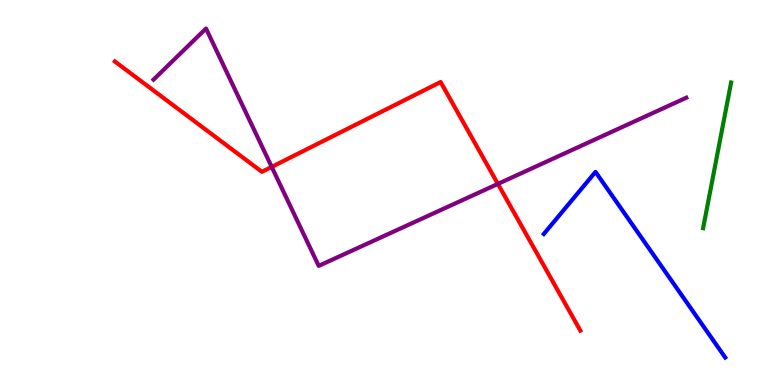[{'lines': ['blue', 'red'], 'intersections': []}, {'lines': ['green', 'red'], 'intersections': []}, {'lines': ['purple', 'red'], 'intersections': [{'x': 3.51, 'y': 5.67}, {'x': 6.42, 'y': 5.22}]}, {'lines': ['blue', 'green'], 'intersections': []}, {'lines': ['blue', 'purple'], 'intersections': []}, {'lines': ['green', 'purple'], 'intersections': []}]